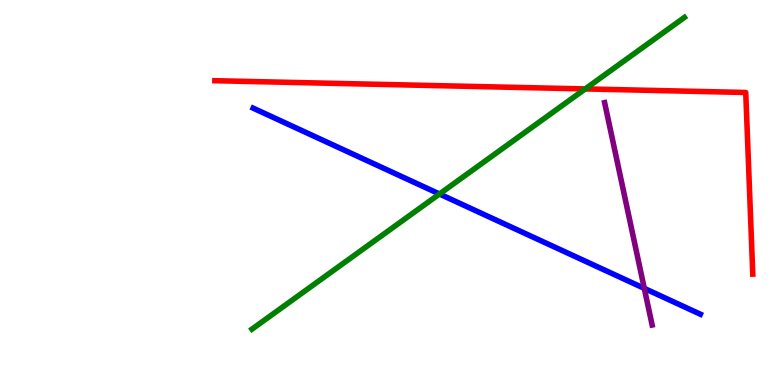[{'lines': ['blue', 'red'], 'intersections': []}, {'lines': ['green', 'red'], 'intersections': [{'x': 7.55, 'y': 7.69}]}, {'lines': ['purple', 'red'], 'intersections': []}, {'lines': ['blue', 'green'], 'intersections': [{'x': 5.67, 'y': 4.96}]}, {'lines': ['blue', 'purple'], 'intersections': [{'x': 8.31, 'y': 2.51}]}, {'lines': ['green', 'purple'], 'intersections': []}]